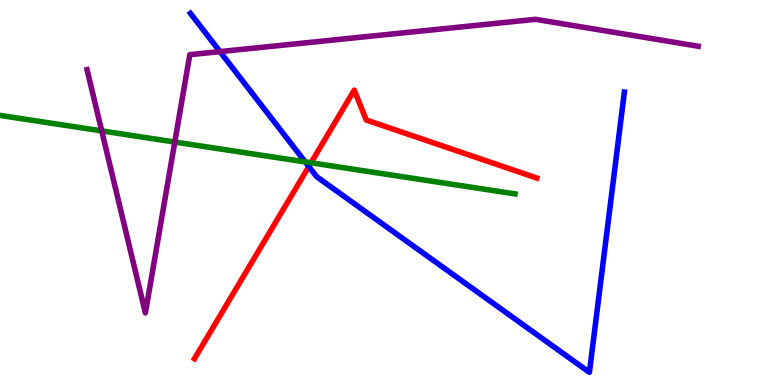[{'lines': ['blue', 'red'], 'intersections': [{'x': 3.98, 'y': 5.67}]}, {'lines': ['green', 'red'], 'intersections': [{'x': 4.01, 'y': 5.77}]}, {'lines': ['purple', 'red'], 'intersections': []}, {'lines': ['blue', 'green'], 'intersections': [{'x': 3.94, 'y': 5.79}]}, {'lines': ['blue', 'purple'], 'intersections': [{'x': 2.84, 'y': 8.66}]}, {'lines': ['green', 'purple'], 'intersections': [{'x': 1.31, 'y': 6.6}, {'x': 2.26, 'y': 6.31}]}]